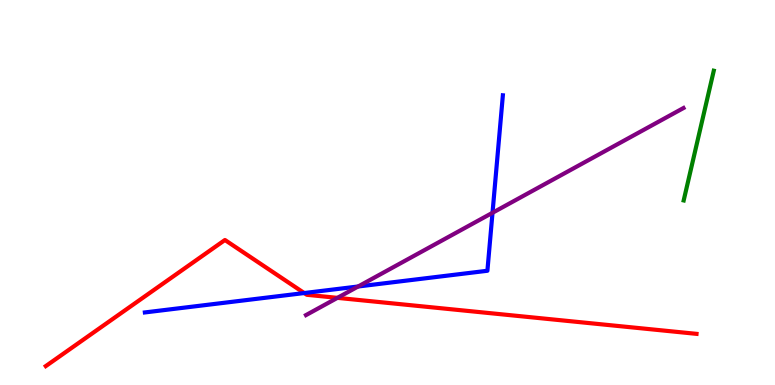[{'lines': ['blue', 'red'], 'intersections': [{'x': 3.93, 'y': 2.39}]}, {'lines': ['green', 'red'], 'intersections': []}, {'lines': ['purple', 'red'], 'intersections': [{'x': 4.35, 'y': 2.26}]}, {'lines': ['blue', 'green'], 'intersections': []}, {'lines': ['blue', 'purple'], 'intersections': [{'x': 4.62, 'y': 2.56}, {'x': 6.35, 'y': 4.47}]}, {'lines': ['green', 'purple'], 'intersections': []}]